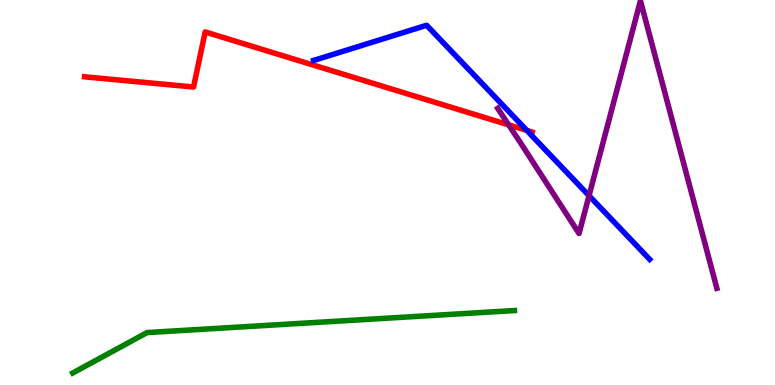[{'lines': ['blue', 'red'], 'intersections': [{'x': 6.8, 'y': 6.61}]}, {'lines': ['green', 'red'], 'intersections': []}, {'lines': ['purple', 'red'], 'intersections': [{'x': 6.56, 'y': 6.76}]}, {'lines': ['blue', 'green'], 'intersections': []}, {'lines': ['blue', 'purple'], 'intersections': [{'x': 7.6, 'y': 4.92}]}, {'lines': ['green', 'purple'], 'intersections': []}]